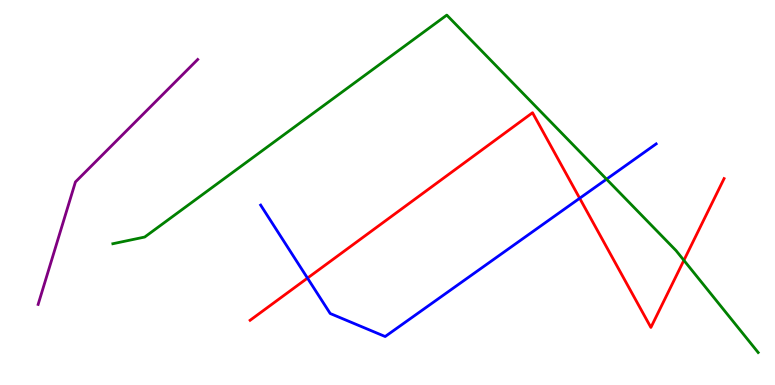[{'lines': ['blue', 'red'], 'intersections': [{'x': 3.97, 'y': 2.78}, {'x': 7.48, 'y': 4.85}]}, {'lines': ['green', 'red'], 'intersections': [{'x': 8.82, 'y': 3.24}]}, {'lines': ['purple', 'red'], 'intersections': []}, {'lines': ['blue', 'green'], 'intersections': [{'x': 7.83, 'y': 5.35}]}, {'lines': ['blue', 'purple'], 'intersections': []}, {'lines': ['green', 'purple'], 'intersections': []}]